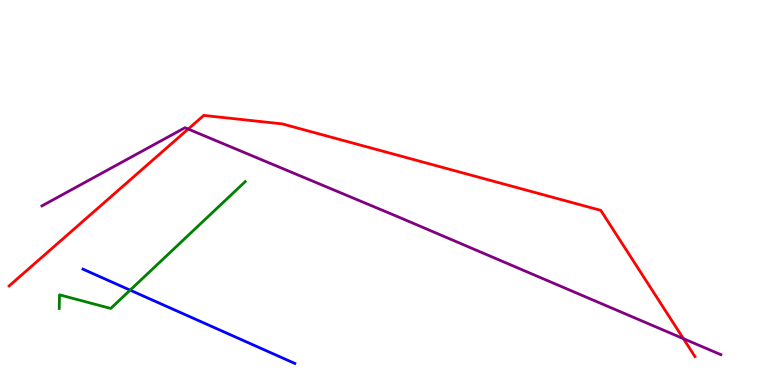[{'lines': ['blue', 'red'], 'intersections': []}, {'lines': ['green', 'red'], 'intersections': []}, {'lines': ['purple', 'red'], 'intersections': [{'x': 2.43, 'y': 6.65}, {'x': 8.82, 'y': 1.2}]}, {'lines': ['blue', 'green'], 'intersections': [{'x': 1.68, 'y': 2.46}]}, {'lines': ['blue', 'purple'], 'intersections': []}, {'lines': ['green', 'purple'], 'intersections': []}]